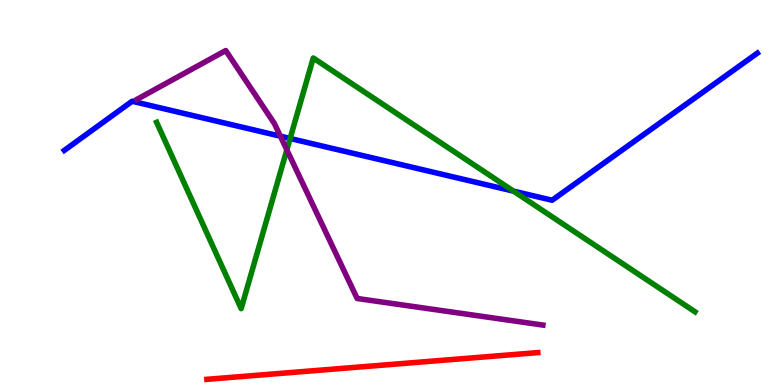[{'lines': ['blue', 'red'], 'intersections': []}, {'lines': ['green', 'red'], 'intersections': []}, {'lines': ['purple', 'red'], 'intersections': []}, {'lines': ['blue', 'green'], 'intersections': [{'x': 3.74, 'y': 6.4}, {'x': 6.63, 'y': 5.04}]}, {'lines': ['blue', 'purple'], 'intersections': [{'x': 3.62, 'y': 6.46}]}, {'lines': ['green', 'purple'], 'intersections': [{'x': 3.7, 'y': 6.11}]}]